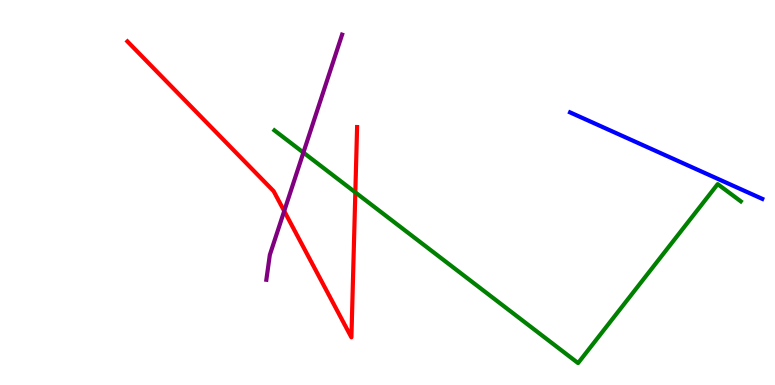[{'lines': ['blue', 'red'], 'intersections': []}, {'lines': ['green', 'red'], 'intersections': [{'x': 4.58, 'y': 5.0}]}, {'lines': ['purple', 'red'], 'intersections': [{'x': 3.67, 'y': 4.52}]}, {'lines': ['blue', 'green'], 'intersections': []}, {'lines': ['blue', 'purple'], 'intersections': []}, {'lines': ['green', 'purple'], 'intersections': [{'x': 3.91, 'y': 6.04}]}]